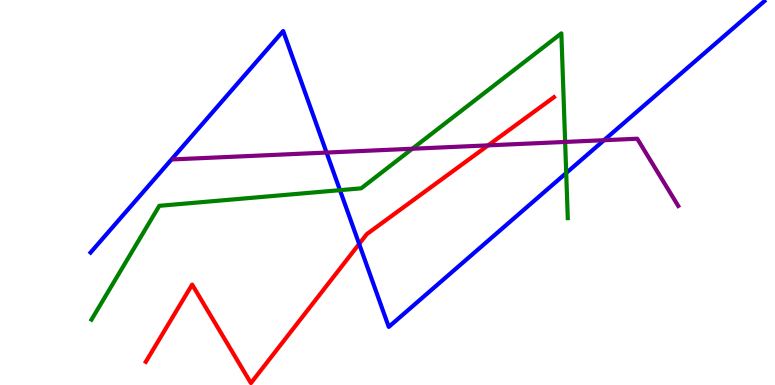[{'lines': ['blue', 'red'], 'intersections': [{'x': 4.63, 'y': 3.66}]}, {'lines': ['green', 'red'], 'intersections': []}, {'lines': ['purple', 'red'], 'intersections': [{'x': 6.3, 'y': 6.22}]}, {'lines': ['blue', 'green'], 'intersections': [{'x': 4.39, 'y': 5.06}, {'x': 7.31, 'y': 5.51}]}, {'lines': ['blue', 'purple'], 'intersections': [{'x': 4.21, 'y': 6.04}, {'x': 7.79, 'y': 6.36}]}, {'lines': ['green', 'purple'], 'intersections': [{'x': 5.32, 'y': 6.14}, {'x': 7.29, 'y': 6.31}]}]